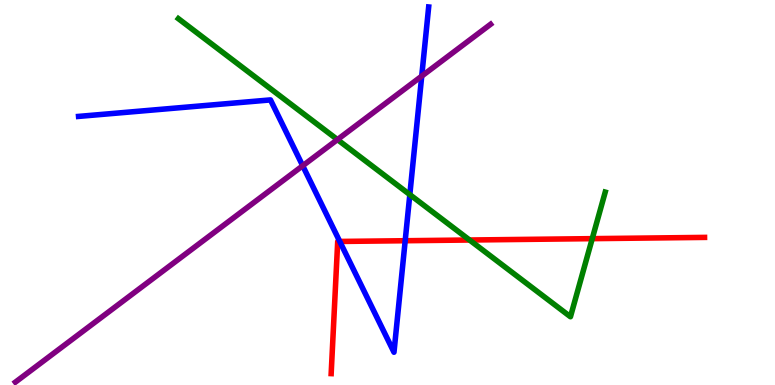[{'lines': ['blue', 'red'], 'intersections': [{'x': 4.38, 'y': 3.73}, {'x': 5.23, 'y': 3.75}]}, {'lines': ['green', 'red'], 'intersections': [{'x': 6.06, 'y': 3.77}, {'x': 7.64, 'y': 3.8}]}, {'lines': ['purple', 'red'], 'intersections': []}, {'lines': ['blue', 'green'], 'intersections': [{'x': 5.29, 'y': 4.94}]}, {'lines': ['blue', 'purple'], 'intersections': [{'x': 3.91, 'y': 5.69}, {'x': 5.44, 'y': 8.02}]}, {'lines': ['green', 'purple'], 'intersections': [{'x': 4.35, 'y': 6.37}]}]